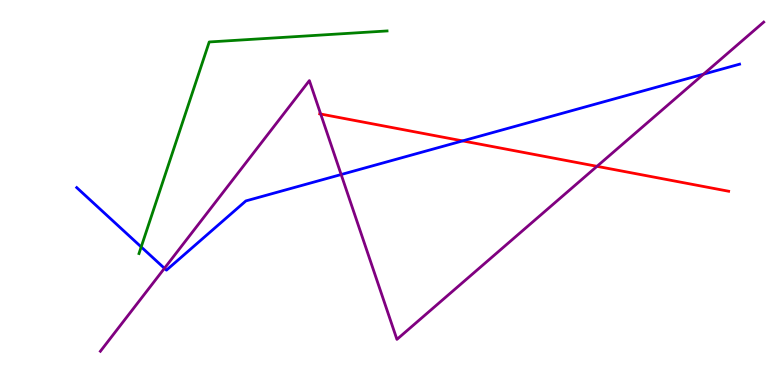[{'lines': ['blue', 'red'], 'intersections': [{'x': 5.97, 'y': 6.34}]}, {'lines': ['green', 'red'], 'intersections': []}, {'lines': ['purple', 'red'], 'intersections': [{'x': 4.14, 'y': 7.04}, {'x': 7.7, 'y': 5.68}]}, {'lines': ['blue', 'green'], 'intersections': [{'x': 1.82, 'y': 3.59}]}, {'lines': ['blue', 'purple'], 'intersections': [{'x': 2.12, 'y': 3.03}, {'x': 4.4, 'y': 5.47}, {'x': 9.08, 'y': 8.07}]}, {'lines': ['green', 'purple'], 'intersections': []}]